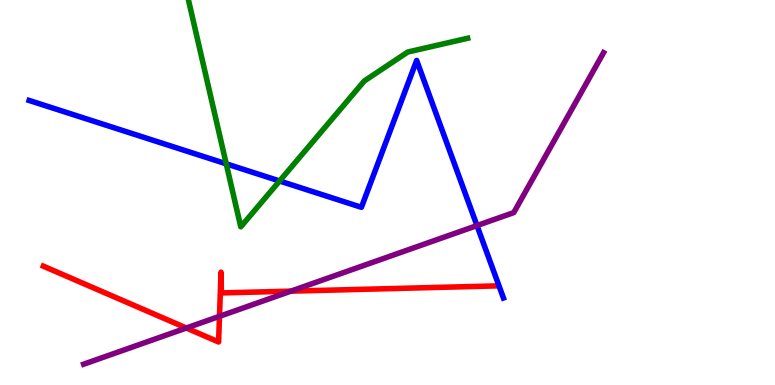[{'lines': ['blue', 'red'], 'intersections': []}, {'lines': ['green', 'red'], 'intersections': []}, {'lines': ['purple', 'red'], 'intersections': [{'x': 2.4, 'y': 1.48}, {'x': 2.83, 'y': 1.78}, {'x': 3.75, 'y': 2.44}]}, {'lines': ['blue', 'green'], 'intersections': [{'x': 2.92, 'y': 5.74}, {'x': 3.61, 'y': 5.3}]}, {'lines': ['blue', 'purple'], 'intersections': [{'x': 6.15, 'y': 4.14}]}, {'lines': ['green', 'purple'], 'intersections': []}]